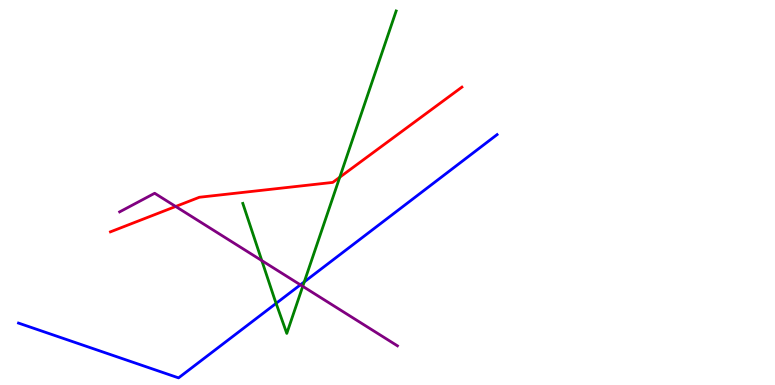[{'lines': ['blue', 'red'], 'intersections': []}, {'lines': ['green', 'red'], 'intersections': [{'x': 4.38, 'y': 5.4}]}, {'lines': ['purple', 'red'], 'intersections': [{'x': 2.27, 'y': 4.64}]}, {'lines': ['blue', 'green'], 'intersections': [{'x': 3.56, 'y': 2.12}, {'x': 3.93, 'y': 2.68}]}, {'lines': ['blue', 'purple'], 'intersections': [{'x': 3.88, 'y': 2.6}]}, {'lines': ['green', 'purple'], 'intersections': [{'x': 3.38, 'y': 3.23}, {'x': 3.91, 'y': 2.56}]}]